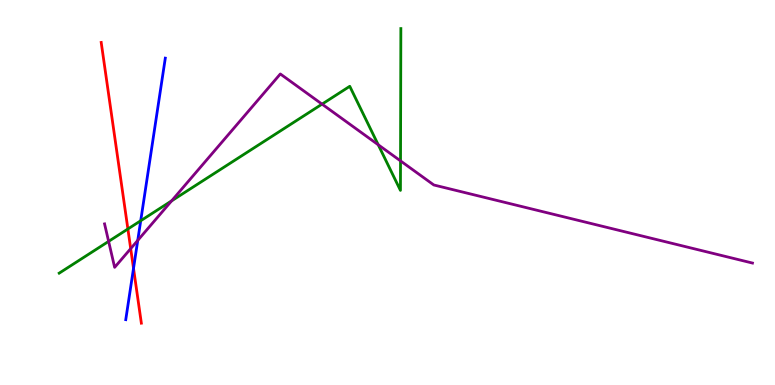[{'lines': ['blue', 'red'], 'intersections': [{'x': 1.72, 'y': 3.03}]}, {'lines': ['green', 'red'], 'intersections': [{'x': 1.65, 'y': 4.05}]}, {'lines': ['purple', 'red'], 'intersections': [{'x': 1.69, 'y': 3.54}]}, {'lines': ['blue', 'green'], 'intersections': [{'x': 1.82, 'y': 4.27}]}, {'lines': ['blue', 'purple'], 'intersections': [{'x': 1.78, 'y': 3.76}]}, {'lines': ['green', 'purple'], 'intersections': [{'x': 1.4, 'y': 3.73}, {'x': 2.21, 'y': 4.78}, {'x': 4.16, 'y': 7.3}, {'x': 4.88, 'y': 6.24}, {'x': 5.17, 'y': 5.82}]}]